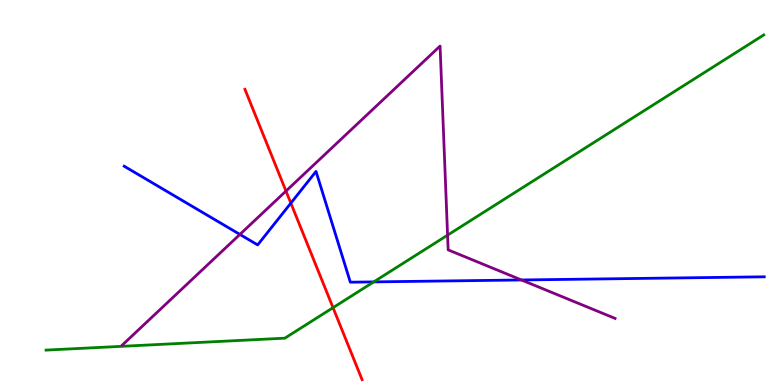[{'lines': ['blue', 'red'], 'intersections': [{'x': 3.75, 'y': 4.72}]}, {'lines': ['green', 'red'], 'intersections': [{'x': 4.3, 'y': 2.01}]}, {'lines': ['purple', 'red'], 'intersections': [{'x': 3.69, 'y': 5.04}]}, {'lines': ['blue', 'green'], 'intersections': [{'x': 4.82, 'y': 2.68}]}, {'lines': ['blue', 'purple'], 'intersections': [{'x': 3.1, 'y': 3.91}, {'x': 6.73, 'y': 2.73}]}, {'lines': ['green', 'purple'], 'intersections': [{'x': 5.78, 'y': 3.89}]}]